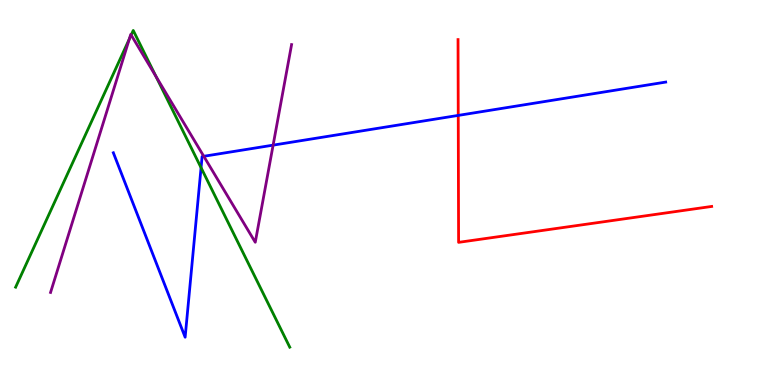[{'lines': ['blue', 'red'], 'intersections': [{'x': 5.91, 'y': 7.0}]}, {'lines': ['green', 'red'], 'intersections': []}, {'lines': ['purple', 'red'], 'intersections': []}, {'lines': ['blue', 'green'], 'intersections': [{'x': 2.59, 'y': 5.64}]}, {'lines': ['blue', 'purple'], 'intersections': [{'x': 2.63, 'y': 5.94}, {'x': 3.52, 'y': 6.23}]}, {'lines': ['green', 'purple'], 'intersections': [{'x': 1.67, 'y': 8.99}, {'x': 1.69, 'y': 9.09}, {'x': 2.01, 'y': 8.02}]}]